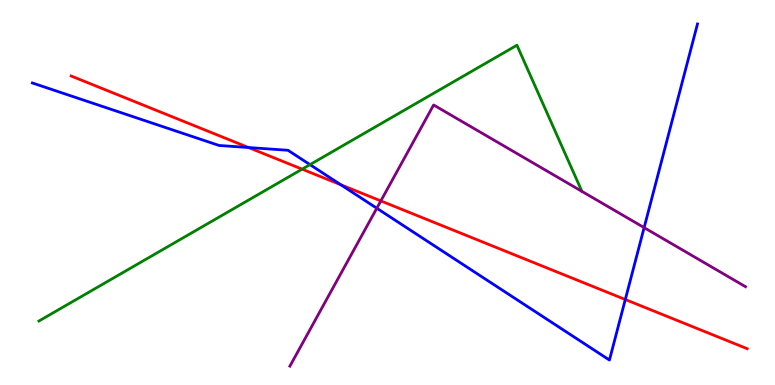[{'lines': ['blue', 'red'], 'intersections': [{'x': 3.21, 'y': 6.17}, {'x': 4.4, 'y': 5.2}, {'x': 8.07, 'y': 2.22}]}, {'lines': ['green', 'red'], 'intersections': [{'x': 3.9, 'y': 5.61}]}, {'lines': ['purple', 'red'], 'intersections': [{'x': 4.91, 'y': 4.78}]}, {'lines': ['blue', 'green'], 'intersections': [{'x': 4.0, 'y': 5.72}]}, {'lines': ['blue', 'purple'], 'intersections': [{'x': 4.86, 'y': 4.59}, {'x': 8.31, 'y': 4.09}]}, {'lines': ['green', 'purple'], 'intersections': []}]